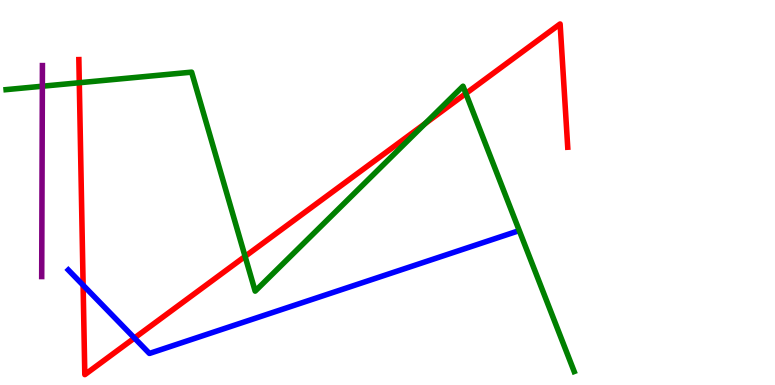[{'lines': ['blue', 'red'], 'intersections': [{'x': 1.07, 'y': 2.59}, {'x': 1.73, 'y': 1.22}]}, {'lines': ['green', 'red'], 'intersections': [{'x': 1.02, 'y': 7.85}, {'x': 3.16, 'y': 3.34}, {'x': 5.49, 'y': 6.79}, {'x': 6.01, 'y': 7.57}]}, {'lines': ['purple', 'red'], 'intersections': []}, {'lines': ['blue', 'green'], 'intersections': []}, {'lines': ['blue', 'purple'], 'intersections': []}, {'lines': ['green', 'purple'], 'intersections': [{'x': 0.546, 'y': 7.76}]}]